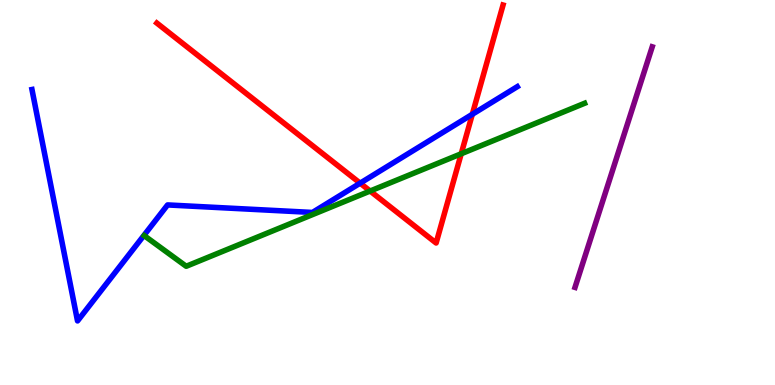[{'lines': ['blue', 'red'], 'intersections': [{'x': 4.65, 'y': 5.24}, {'x': 6.09, 'y': 7.03}]}, {'lines': ['green', 'red'], 'intersections': [{'x': 4.78, 'y': 5.04}, {'x': 5.95, 'y': 6.01}]}, {'lines': ['purple', 'red'], 'intersections': []}, {'lines': ['blue', 'green'], 'intersections': []}, {'lines': ['blue', 'purple'], 'intersections': []}, {'lines': ['green', 'purple'], 'intersections': []}]